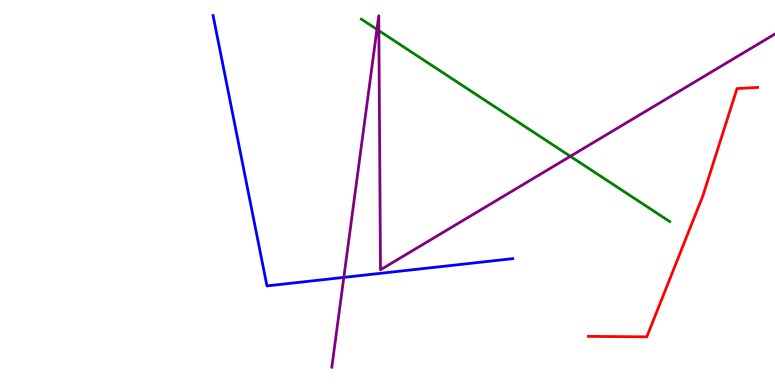[{'lines': ['blue', 'red'], 'intersections': []}, {'lines': ['green', 'red'], 'intersections': []}, {'lines': ['purple', 'red'], 'intersections': []}, {'lines': ['blue', 'green'], 'intersections': []}, {'lines': ['blue', 'purple'], 'intersections': [{'x': 4.44, 'y': 2.8}]}, {'lines': ['green', 'purple'], 'intersections': [{'x': 4.86, 'y': 9.24}, {'x': 4.89, 'y': 9.2}, {'x': 7.36, 'y': 5.94}]}]